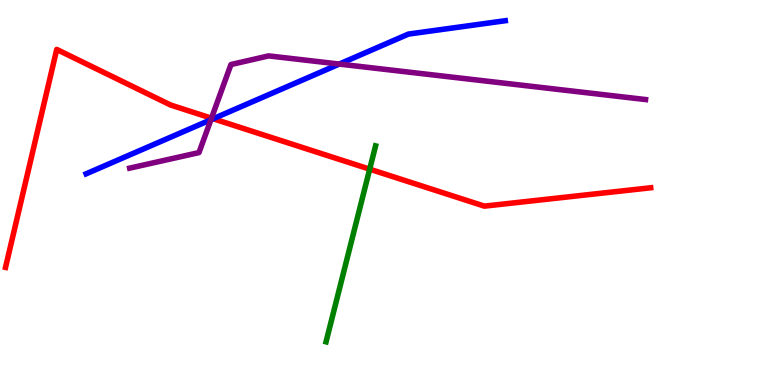[{'lines': ['blue', 'red'], 'intersections': [{'x': 2.75, 'y': 6.92}]}, {'lines': ['green', 'red'], 'intersections': [{'x': 4.77, 'y': 5.61}]}, {'lines': ['purple', 'red'], 'intersections': [{'x': 2.73, 'y': 6.93}]}, {'lines': ['blue', 'green'], 'intersections': []}, {'lines': ['blue', 'purple'], 'intersections': [{'x': 2.72, 'y': 6.89}, {'x': 4.38, 'y': 8.34}]}, {'lines': ['green', 'purple'], 'intersections': []}]